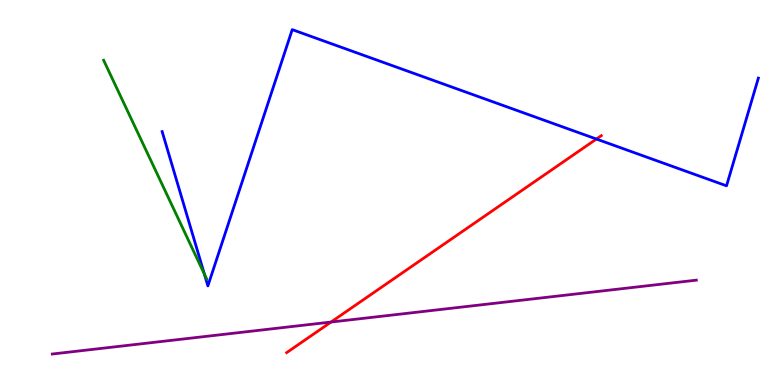[{'lines': ['blue', 'red'], 'intersections': [{'x': 7.7, 'y': 6.39}]}, {'lines': ['green', 'red'], 'intersections': []}, {'lines': ['purple', 'red'], 'intersections': [{'x': 4.27, 'y': 1.64}]}, {'lines': ['blue', 'green'], 'intersections': [{'x': 2.64, 'y': 2.88}]}, {'lines': ['blue', 'purple'], 'intersections': []}, {'lines': ['green', 'purple'], 'intersections': []}]